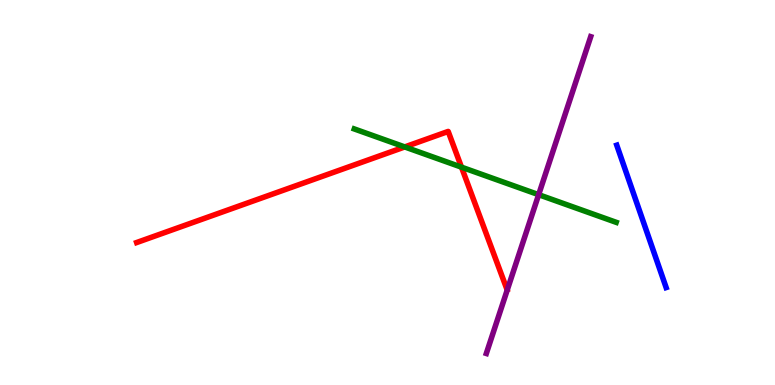[{'lines': ['blue', 'red'], 'intersections': []}, {'lines': ['green', 'red'], 'intersections': [{'x': 5.22, 'y': 6.18}, {'x': 5.95, 'y': 5.66}]}, {'lines': ['purple', 'red'], 'intersections': []}, {'lines': ['blue', 'green'], 'intersections': []}, {'lines': ['blue', 'purple'], 'intersections': []}, {'lines': ['green', 'purple'], 'intersections': [{'x': 6.95, 'y': 4.94}]}]